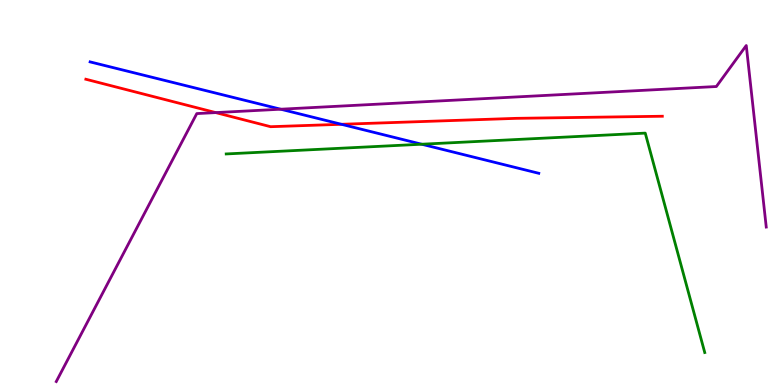[{'lines': ['blue', 'red'], 'intersections': [{'x': 4.41, 'y': 6.77}]}, {'lines': ['green', 'red'], 'intersections': []}, {'lines': ['purple', 'red'], 'intersections': [{'x': 2.78, 'y': 7.08}]}, {'lines': ['blue', 'green'], 'intersections': [{'x': 5.44, 'y': 6.25}]}, {'lines': ['blue', 'purple'], 'intersections': [{'x': 3.62, 'y': 7.16}]}, {'lines': ['green', 'purple'], 'intersections': []}]